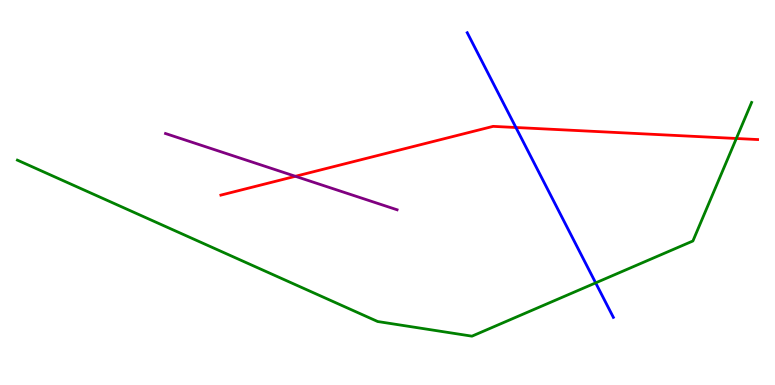[{'lines': ['blue', 'red'], 'intersections': [{'x': 6.66, 'y': 6.69}]}, {'lines': ['green', 'red'], 'intersections': [{'x': 9.5, 'y': 6.4}]}, {'lines': ['purple', 'red'], 'intersections': [{'x': 3.81, 'y': 5.42}]}, {'lines': ['blue', 'green'], 'intersections': [{'x': 7.69, 'y': 2.65}]}, {'lines': ['blue', 'purple'], 'intersections': []}, {'lines': ['green', 'purple'], 'intersections': []}]